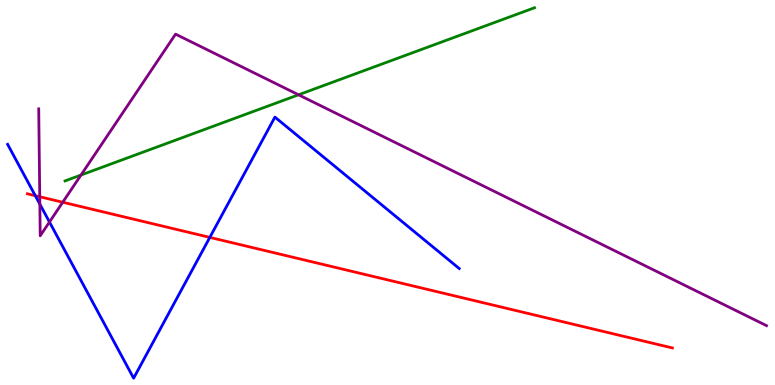[{'lines': ['blue', 'red'], 'intersections': [{'x': 0.455, 'y': 4.92}, {'x': 2.71, 'y': 3.83}]}, {'lines': ['green', 'red'], 'intersections': []}, {'lines': ['purple', 'red'], 'intersections': [{'x': 0.513, 'y': 4.89}, {'x': 0.809, 'y': 4.75}]}, {'lines': ['blue', 'green'], 'intersections': []}, {'lines': ['blue', 'purple'], 'intersections': [{'x': 0.514, 'y': 4.7}, {'x': 0.638, 'y': 4.23}]}, {'lines': ['green', 'purple'], 'intersections': [{'x': 1.05, 'y': 5.45}, {'x': 3.85, 'y': 7.54}]}]